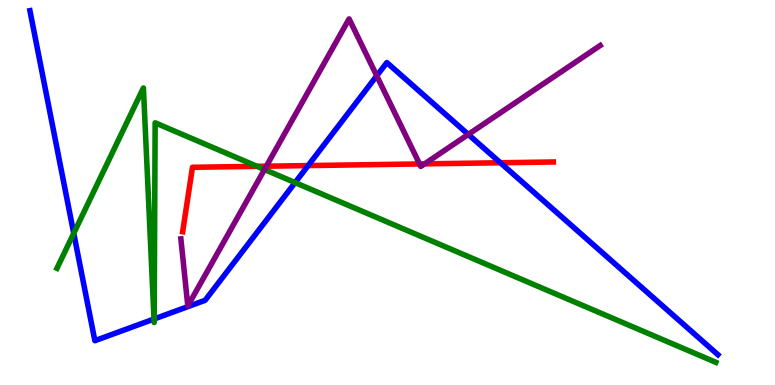[{'lines': ['blue', 'red'], 'intersections': [{'x': 3.98, 'y': 5.7}, {'x': 6.46, 'y': 5.77}]}, {'lines': ['green', 'red'], 'intersections': [{'x': 3.32, 'y': 5.68}]}, {'lines': ['purple', 'red'], 'intersections': [{'x': 3.44, 'y': 5.68}, {'x': 5.41, 'y': 5.74}, {'x': 5.48, 'y': 5.74}]}, {'lines': ['blue', 'green'], 'intersections': [{'x': 0.951, 'y': 3.94}, {'x': 1.99, 'y': 1.71}, {'x': 1.99, 'y': 1.72}, {'x': 3.81, 'y': 5.26}]}, {'lines': ['blue', 'purple'], 'intersections': [{'x': 4.86, 'y': 8.03}, {'x': 6.04, 'y': 6.51}]}, {'lines': ['green', 'purple'], 'intersections': [{'x': 3.41, 'y': 5.6}]}]